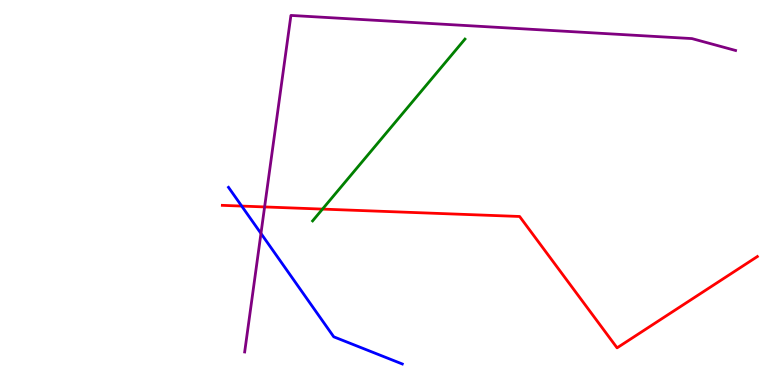[{'lines': ['blue', 'red'], 'intersections': [{'x': 3.12, 'y': 4.65}]}, {'lines': ['green', 'red'], 'intersections': [{'x': 4.16, 'y': 4.57}]}, {'lines': ['purple', 'red'], 'intersections': [{'x': 3.41, 'y': 4.63}]}, {'lines': ['blue', 'green'], 'intersections': []}, {'lines': ['blue', 'purple'], 'intersections': [{'x': 3.37, 'y': 3.94}]}, {'lines': ['green', 'purple'], 'intersections': []}]